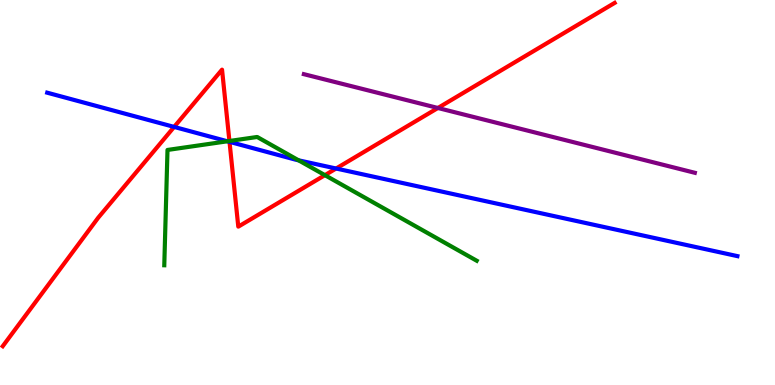[{'lines': ['blue', 'red'], 'intersections': [{'x': 2.25, 'y': 6.7}, {'x': 2.96, 'y': 6.32}, {'x': 4.34, 'y': 5.62}]}, {'lines': ['green', 'red'], 'intersections': [{'x': 2.96, 'y': 6.34}, {'x': 4.19, 'y': 5.45}]}, {'lines': ['purple', 'red'], 'intersections': [{'x': 5.65, 'y': 7.2}]}, {'lines': ['blue', 'green'], 'intersections': [{'x': 2.93, 'y': 6.33}, {'x': 3.85, 'y': 5.84}]}, {'lines': ['blue', 'purple'], 'intersections': []}, {'lines': ['green', 'purple'], 'intersections': []}]